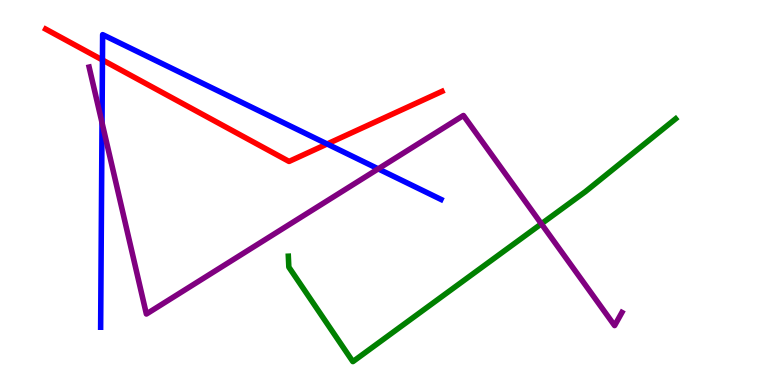[{'lines': ['blue', 'red'], 'intersections': [{'x': 1.32, 'y': 8.44}, {'x': 4.22, 'y': 6.26}]}, {'lines': ['green', 'red'], 'intersections': []}, {'lines': ['purple', 'red'], 'intersections': []}, {'lines': ['blue', 'green'], 'intersections': []}, {'lines': ['blue', 'purple'], 'intersections': [{'x': 1.32, 'y': 6.81}, {'x': 4.88, 'y': 5.61}]}, {'lines': ['green', 'purple'], 'intersections': [{'x': 6.99, 'y': 4.19}]}]